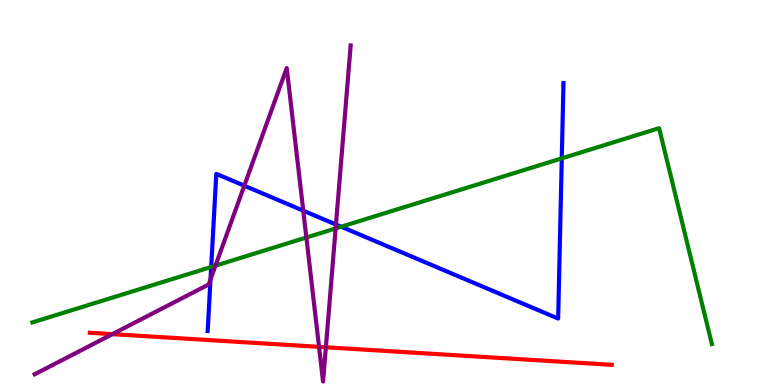[{'lines': ['blue', 'red'], 'intersections': []}, {'lines': ['green', 'red'], 'intersections': []}, {'lines': ['purple', 'red'], 'intersections': [{'x': 1.45, 'y': 1.32}, {'x': 4.12, 'y': 0.991}, {'x': 4.2, 'y': 0.98}]}, {'lines': ['blue', 'green'], 'intersections': [{'x': 2.73, 'y': 3.06}, {'x': 4.4, 'y': 4.11}, {'x': 7.25, 'y': 5.89}]}, {'lines': ['blue', 'purple'], 'intersections': [{'x': 2.72, 'y': 2.74}, {'x': 3.15, 'y': 5.18}, {'x': 3.91, 'y': 4.53}, {'x': 4.33, 'y': 4.17}]}, {'lines': ['green', 'purple'], 'intersections': [{'x': 2.78, 'y': 3.1}, {'x': 3.95, 'y': 3.83}, {'x': 4.33, 'y': 4.07}]}]